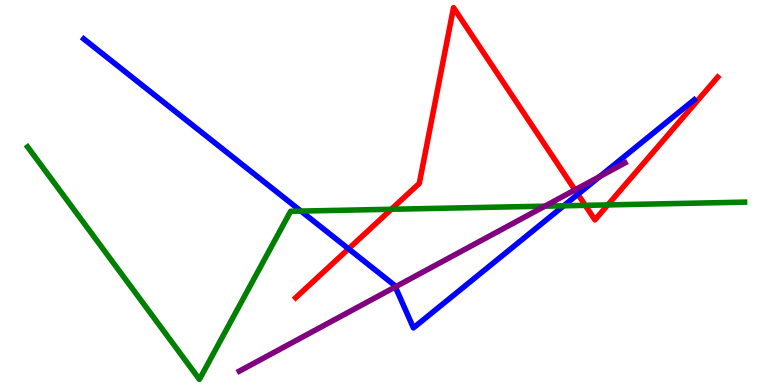[{'lines': ['blue', 'red'], 'intersections': [{'x': 4.5, 'y': 3.54}, {'x': 7.46, 'y': 4.95}]}, {'lines': ['green', 'red'], 'intersections': [{'x': 5.05, 'y': 4.56}, {'x': 7.55, 'y': 4.67}, {'x': 7.84, 'y': 4.68}]}, {'lines': ['purple', 'red'], 'intersections': [{'x': 7.42, 'y': 5.07}]}, {'lines': ['blue', 'green'], 'intersections': [{'x': 3.88, 'y': 4.52}, {'x': 7.27, 'y': 4.65}]}, {'lines': ['blue', 'purple'], 'intersections': [{'x': 5.1, 'y': 2.55}, {'x': 7.74, 'y': 5.41}]}, {'lines': ['green', 'purple'], 'intersections': [{'x': 7.03, 'y': 4.64}]}]